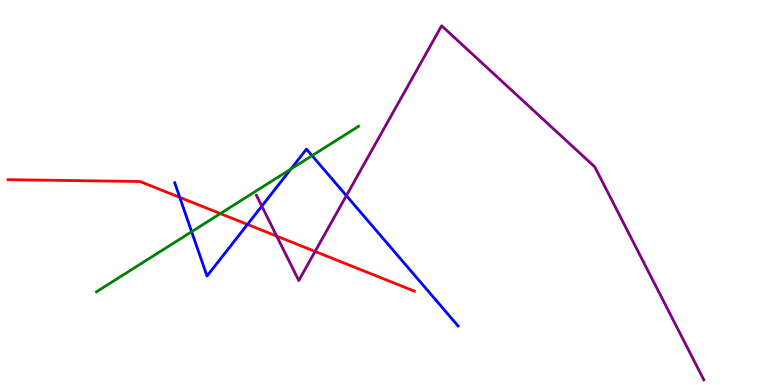[{'lines': ['blue', 'red'], 'intersections': [{'x': 2.32, 'y': 4.87}, {'x': 3.19, 'y': 4.17}]}, {'lines': ['green', 'red'], 'intersections': [{'x': 2.84, 'y': 4.45}]}, {'lines': ['purple', 'red'], 'intersections': [{'x': 3.57, 'y': 3.87}, {'x': 4.07, 'y': 3.47}]}, {'lines': ['blue', 'green'], 'intersections': [{'x': 2.47, 'y': 3.98}, {'x': 3.75, 'y': 5.61}, {'x': 4.03, 'y': 5.96}]}, {'lines': ['blue', 'purple'], 'intersections': [{'x': 3.38, 'y': 4.65}, {'x': 4.47, 'y': 4.92}]}, {'lines': ['green', 'purple'], 'intersections': []}]